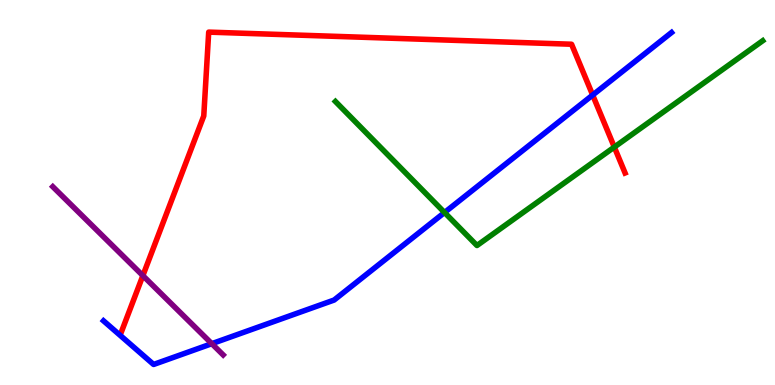[{'lines': ['blue', 'red'], 'intersections': [{'x': 7.65, 'y': 7.53}]}, {'lines': ['green', 'red'], 'intersections': [{'x': 7.93, 'y': 6.18}]}, {'lines': ['purple', 'red'], 'intersections': [{'x': 1.84, 'y': 2.84}]}, {'lines': ['blue', 'green'], 'intersections': [{'x': 5.74, 'y': 4.48}]}, {'lines': ['blue', 'purple'], 'intersections': [{'x': 2.73, 'y': 1.07}]}, {'lines': ['green', 'purple'], 'intersections': []}]